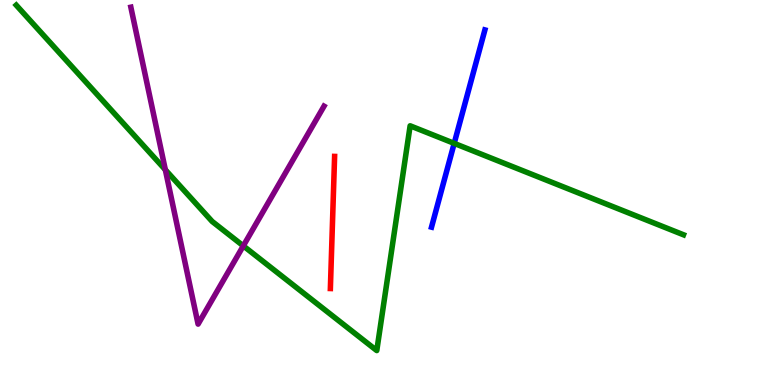[{'lines': ['blue', 'red'], 'intersections': []}, {'lines': ['green', 'red'], 'intersections': []}, {'lines': ['purple', 'red'], 'intersections': []}, {'lines': ['blue', 'green'], 'intersections': [{'x': 5.86, 'y': 6.28}]}, {'lines': ['blue', 'purple'], 'intersections': []}, {'lines': ['green', 'purple'], 'intersections': [{'x': 2.13, 'y': 5.59}, {'x': 3.14, 'y': 3.61}]}]